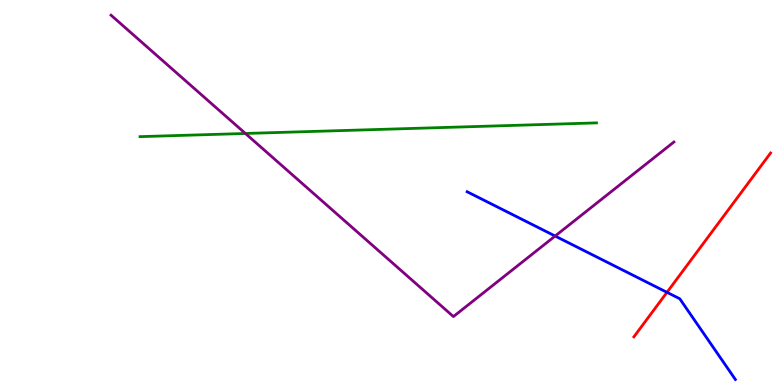[{'lines': ['blue', 'red'], 'intersections': [{'x': 8.61, 'y': 2.41}]}, {'lines': ['green', 'red'], 'intersections': []}, {'lines': ['purple', 'red'], 'intersections': []}, {'lines': ['blue', 'green'], 'intersections': []}, {'lines': ['blue', 'purple'], 'intersections': [{'x': 7.16, 'y': 3.87}]}, {'lines': ['green', 'purple'], 'intersections': [{'x': 3.17, 'y': 6.53}]}]